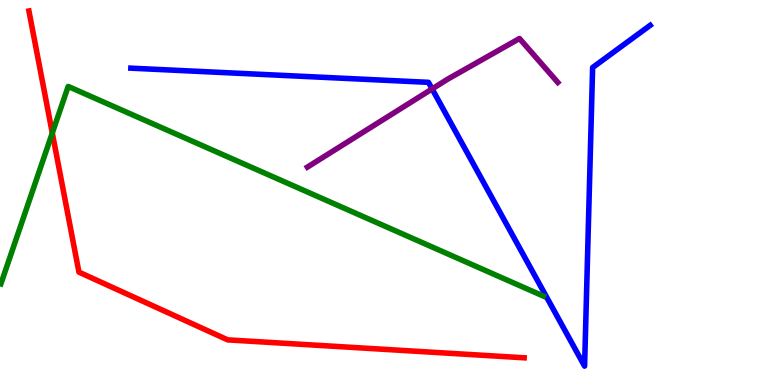[{'lines': ['blue', 'red'], 'intersections': []}, {'lines': ['green', 'red'], 'intersections': [{'x': 0.675, 'y': 6.55}]}, {'lines': ['purple', 'red'], 'intersections': []}, {'lines': ['blue', 'green'], 'intersections': []}, {'lines': ['blue', 'purple'], 'intersections': [{'x': 5.58, 'y': 7.69}]}, {'lines': ['green', 'purple'], 'intersections': []}]